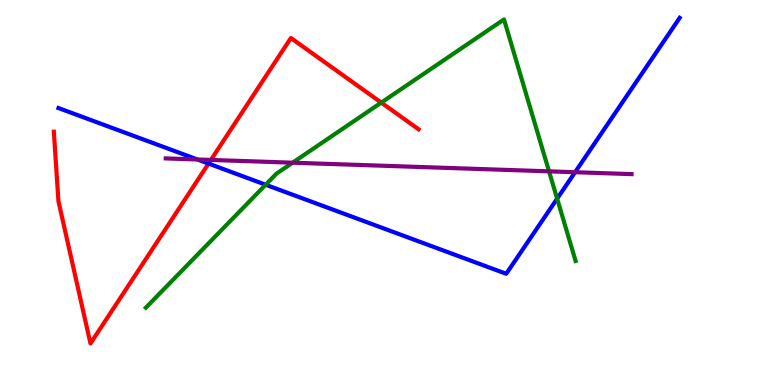[{'lines': ['blue', 'red'], 'intersections': [{'x': 2.69, 'y': 5.75}]}, {'lines': ['green', 'red'], 'intersections': [{'x': 4.92, 'y': 7.33}]}, {'lines': ['purple', 'red'], 'intersections': [{'x': 2.72, 'y': 5.85}]}, {'lines': ['blue', 'green'], 'intersections': [{'x': 3.43, 'y': 5.2}, {'x': 7.19, 'y': 4.84}]}, {'lines': ['blue', 'purple'], 'intersections': [{'x': 2.55, 'y': 5.86}, {'x': 7.42, 'y': 5.53}]}, {'lines': ['green', 'purple'], 'intersections': [{'x': 3.78, 'y': 5.77}, {'x': 7.08, 'y': 5.55}]}]